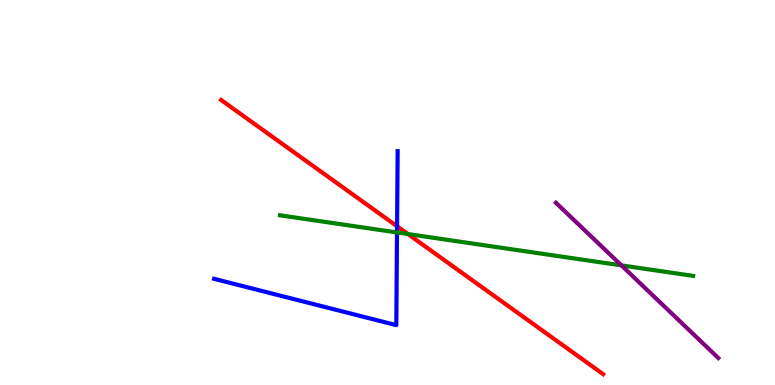[{'lines': ['blue', 'red'], 'intersections': [{'x': 5.12, 'y': 4.12}]}, {'lines': ['green', 'red'], 'intersections': [{'x': 5.26, 'y': 3.92}]}, {'lines': ['purple', 'red'], 'intersections': []}, {'lines': ['blue', 'green'], 'intersections': [{'x': 5.12, 'y': 3.96}]}, {'lines': ['blue', 'purple'], 'intersections': []}, {'lines': ['green', 'purple'], 'intersections': [{'x': 8.02, 'y': 3.11}]}]